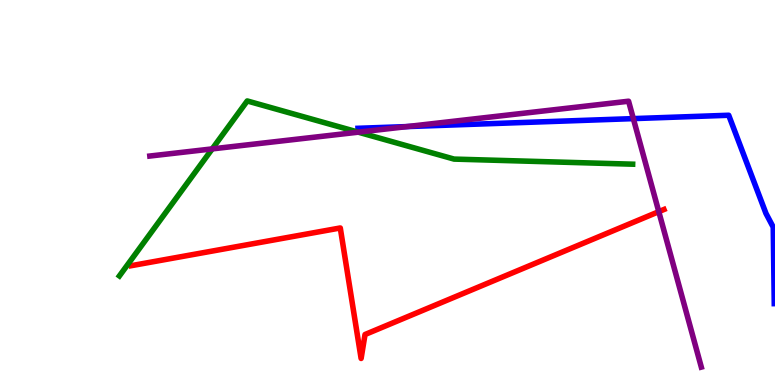[{'lines': ['blue', 'red'], 'intersections': []}, {'lines': ['green', 'red'], 'intersections': []}, {'lines': ['purple', 'red'], 'intersections': [{'x': 8.5, 'y': 4.5}]}, {'lines': ['blue', 'green'], 'intersections': []}, {'lines': ['blue', 'purple'], 'intersections': [{'x': 5.25, 'y': 6.71}, {'x': 8.17, 'y': 6.92}]}, {'lines': ['green', 'purple'], 'intersections': [{'x': 2.74, 'y': 6.13}, {'x': 4.62, 'y': 6.57}]}]